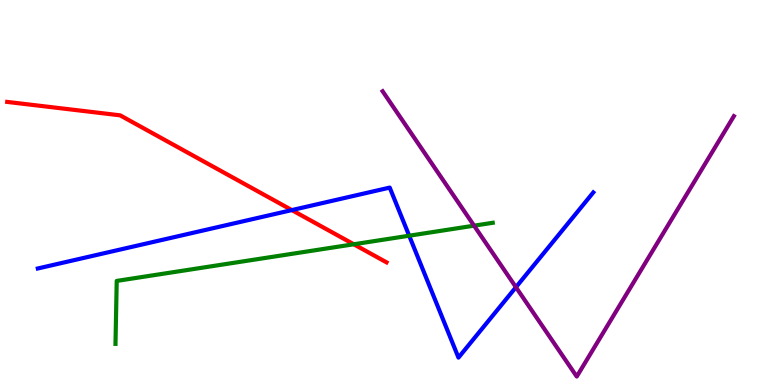[{'lines': ['blue', 'red'], 'intersections': [{'x': 3.77, 'y': 4.54}]}, {'lines': ['green', 'red'], 'intersections': [{'x': 4.56, 'y': 3.66}]}, {'lines': ['purple', 'red'], 'intersections': []}, {'lines': ['blue', 'green'], 'intersections': [{'x': 5.28, 'y': 3.88}]}, {'lines': ['blue', 'purple'], 'intersections': [{'x': 6.66, 'y': 2.54}]}, {'lines': ['green', 'purple'], 'intersections': [{'x': 6.12, 'y': 4.14}]}]